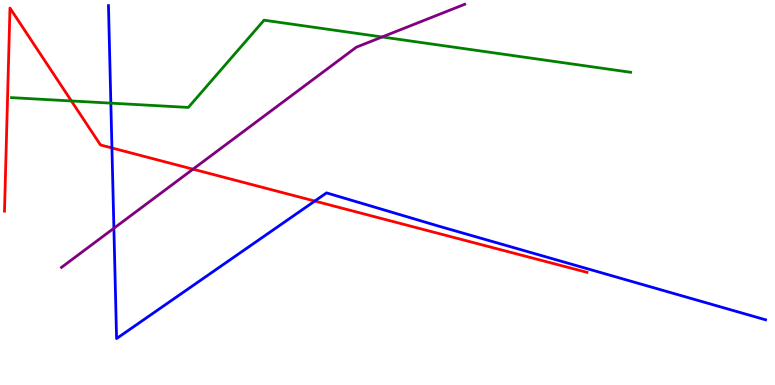[{'lines': ['blue', 'red'], 'intersections': [{'x': 1.44, 'y': 6.16}, {'x': 4.06, 'y': 4.78}]}, {'lines': ['green', 'red'], 'intersections': [{'x': 0.921, 'y': 7.38}]}, {'lines': ['purple', 'red'], 'intersections': [{'x': 2.49, 'y': 5.61}]}, {'lines': ['blue', 'green'], 'intersections': [{'x': 1.43, 'y': 7.32}]}, {'lines': ['blue', 'purple'], 'intersections': [{'x': 1.47, 'y': 4.07}]}, {'lines': ['green', 'purple'], 'intersections': [{'x': 4.93, 'y': 9.04}]}]